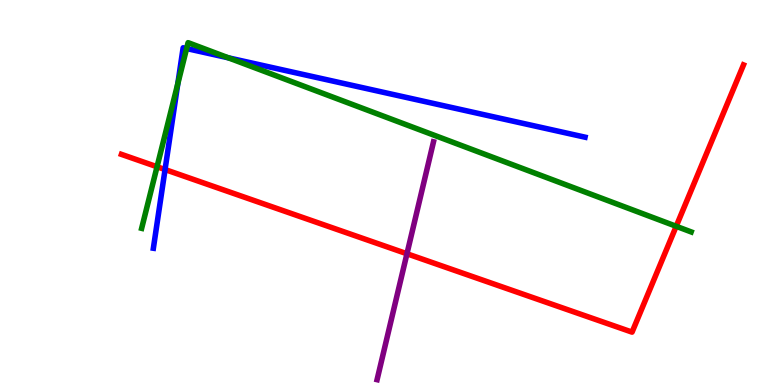[{'lines': ['blue', 'red'], 'intersections': [{'x': 2.13, 'y': 5.6}]}, {'lines': ['green', 'red'], 'intersections': [{'x': 2.03, 'y': 5.67}, {'x': 8.73, 'y': 4.12}]}, {'lines': ['purple', 'red'], 'intersections': [{'x': 5.25, 'y': 3.41}]}, {'lines': ['blue', 'green'], 'intersections': [{'x': 2.29, 'y': 7.83}, {'x': 2.41, 'y': 8.74}, {'x': 2.95, 'y': 8.5}]}, {'lines': ['blue', 'purple'], 'intersections': []}, {'lines': ['green', 'purple'], 'intersections': []}]